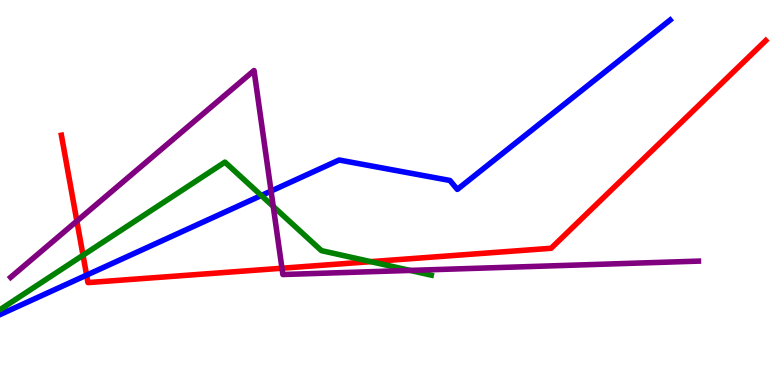[{'lines': ['blue', 'red'], 'intersections': [{'x': 1.12, 'y': 2.85}]}, {'lines': ['green', 'red'], 'intersections': [{'x': 1.07, 'y': 3.37}, {'x': 4.78, 'y': 3.2}]}, {'lines': ['purple', 'red'], 'intersections': [{'x': 0.992, 'y': 4.26}, {'x': 3.64, 'y': 3.03}]}, {'lines': ['blue', 'green'], 'intersections': [{'x': 3.37, 'y': 4.92}]}, {'lines': ['blue', 'purple'], 'intersections': [{'x': 3.5, 'y': 5.04}]}, {'lines': ['green', 'purple'], 'intersections': [{'x': 3.53, 'y': 4.64}, {'x': 5.29, 'y': 2.98}]}]